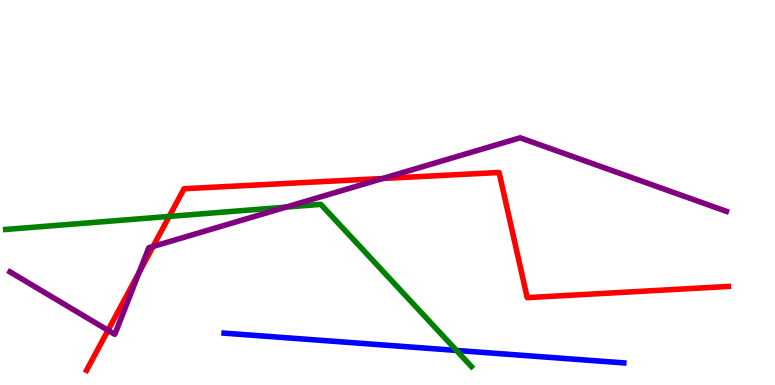[{'lines': ['blue', 'red'], 'intersections': []}, {'lines': ['green', 'red'], 'intersections': [{'x': 2.18, 'y': 4.38}]}, {'lines': ['purple', 'red'], 'intersections': [{'x': 1.39, 'y': 1.42}, {'x': 1.79, 'y': 2.92}, {'x': 1.98, 'y': 3.6}, {'x': 4.94, 'y': 5.36}]}, {'lines': ['blue', 'green'], 'intersections': [{'x': 5.89, 'y': 0.898}]}, {'lines': ['blue', 'purple'], 'intersections': []}, {'lines': ['green', 'purple'], 'intersections': [{'x': 3.69, 'y': 4.62}]}]